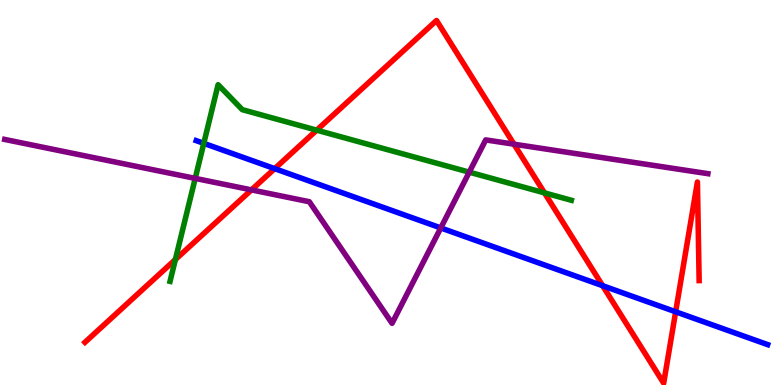[{'lines': ['blue', 'red'], 'intersections': [{'x': 3.54, 'y': 5.62}, {'x': 7.78, 'y': 2.58}, {'x': 8.72, 'y': 1.9}]}, {'lines': ['green', 'red'], 'intersections': [{'x': 2.26, 'y': 3.26}, {'x': 4.09, 'y': 6.62}, {'x': 7.03, 'y': 4.99}]}, {'lines': ['purple', 'red'], 'intersections': [{'x': 3.24, 'y': 5.07}, {'x': 6.63, 'y': 6.25}]}, {'lines': ['blue', 'green'], 'intersections': [{'x': 2.63, 'y': 6.28}]}, {'lines': ['blue', 'purple'], 'intersections': [{'x': 5.69, 'y': 4.08}]}, {'lines': ['green', 'purple'], 'intersections': [{'x': 2.52, 'y': 5.37}, {'x': 6.05, 'y': 5.53}]}]